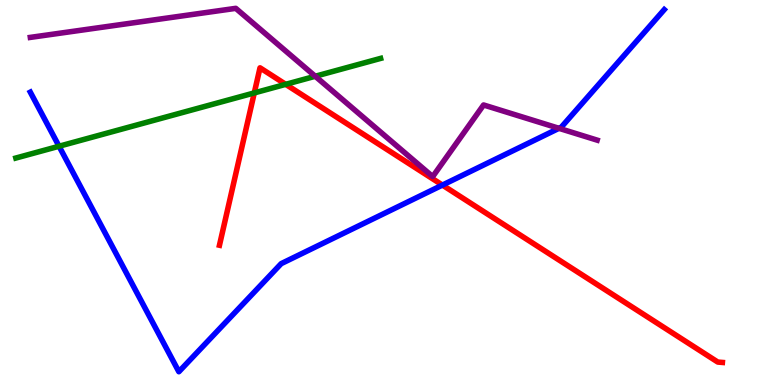[{'lines': ['blue', 'red'], 'intersections': [{'x': 5.71, 'y': 5.19}]}, {'lines': ['green', 'red'], 'intersections': [{'x': 3.28, 'y': 7.59}, {'x': 3.69, 'y': 7.81}]}, {'lines': ['purple', 'red'], 'intersections': []}, {'lines': ['blue', 'green'], 'intersections': [{'x': 0.762, 'y': 6.2}]}, {'lines': ['blue', 'purple'], 'intersections': [{'x': 7.21, 'y': 6.67}]}, {'lines': ['green', 'purple'], 'intersections': [{'x': 4.07, 'y': 8.02}]}]